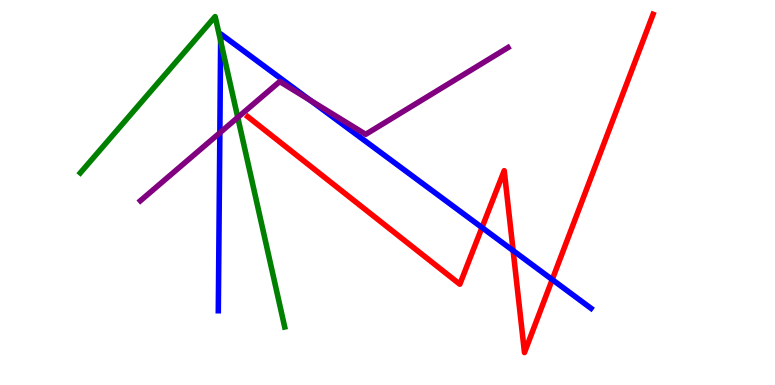[{'lines': ['blue', 'red'], 'intersections': [{'x': 6.22, 'y': 4.09}, {'x': 6.62, 'y': 3.49}, {'x': 7.13, 'y': 2.74}]}, {'lines': ['green', 'red'], 'intersections': []}, {'lines': ['purple', 'red'], 'intersections': []}, {'lines': ['blue', 'green'], 'intersections': [{'x': 2.85, 'y': 8.93}]}, {'lines': ['blue', 'purple'], 'intersections': [{'x': 2.84, 'y': 6.55}, {'x': 4.0, 'y': 7.39}]}, {'lines': ['green', 'purple'], 'intersections': [{'x': 3.07, 'y': 6.95}]}]